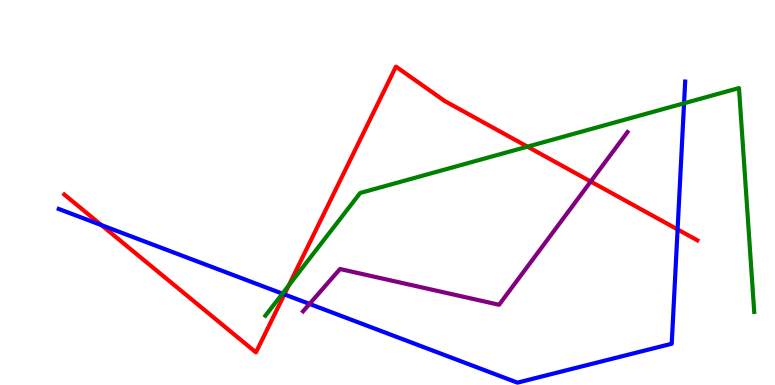[{'lines': ['blue', 'red'], 'intersections': [{'x': 1.31, 'y': 4.15}, {'x': 3.67, 'y': 2.35}, {'x': 8.74, 'y': 4.04}]}, {'lines': ['green', 'red'], 'intersections': [{'x': 3.73, 'y': 2.59}, {'x': 6.81, 'y': 6.19}]}, {'lines': ['purple', 'red'], 'intersections': [{'x': 7.62, 'y': 5.29}]}, {'lines': ['blue', 'green'], 'intersections': [{'x': 3.64, 'y': 2.37}, {'x': 8.83, 'y': 7.32}]}, {'lines': ['blue', 'purple'], 'intersections': [{'x': 3.99, 'y': 2.11}]}, {'lines': ['green', 'purple'], 'intersections': []}]